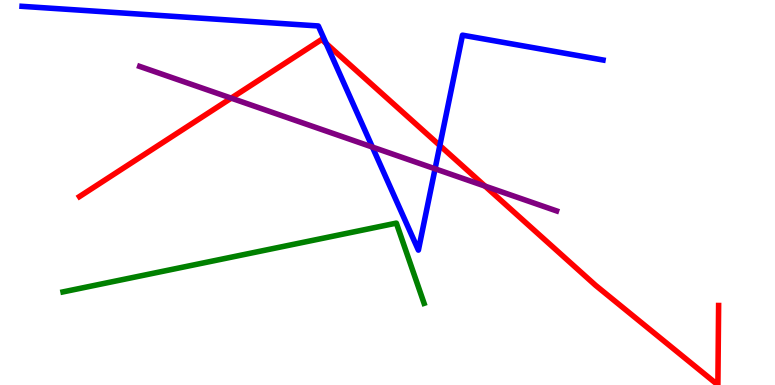[{'lines': ['blue', 'red'], 'intersections': [{'x': 4.21, 'y': 8.87}, {'x': 5.68, 'y': 6.22}]}, {'lines': ['green', 'red'], 'intersections': []}, {'lines': ['purple', 'red'], 'intersections': [{'x': 2.98, 'y': 7.45}, {'x': 6.26, 'y': 5.17}]}, {'lines': ['blue', 'green'], 'intersections': []}, {'lines': ['blue', 'purple'], 'intersections': [{'x': 4.81, 'y': 6.18}, {'x': 5.61, 'y': 5.62}]}, {'lines': ['green', 'purple'], 'intersections': []}]